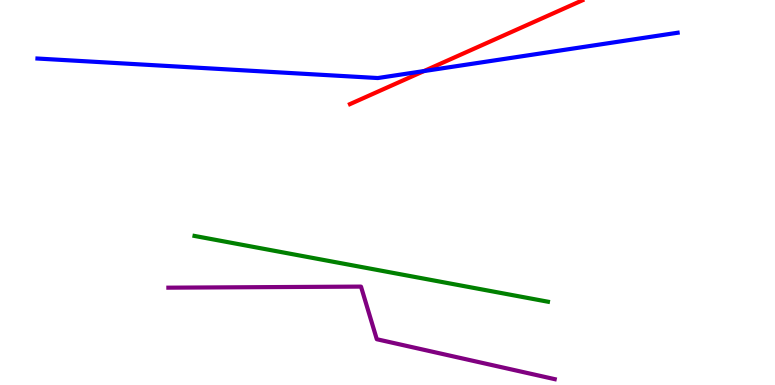[{'lines': ['blue', 'red'], 'intersections': [{'x': 5.47, 'y': 8.15}]}, {'lines': ['green', 'red'], 'intersections': []}, {'lines': ['purple', 'red'], 'intersections': []}, {'lines': ['blue', 'green'], 'intersections': []}, {'lines': ['blue', 'purple'], 'intersections': []}, {'lines': ['green', 'purple'], 'intersections': []}]